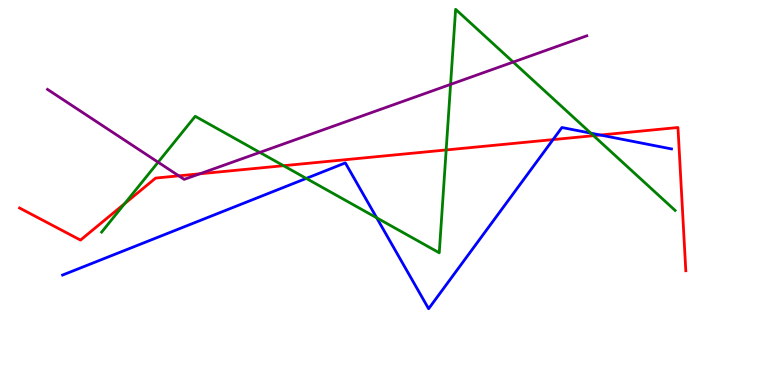[{'lines': ['blue', 'red'], 'intersections': [{'x': 7.14, 'y': 6.37}, {'x': 7.75, 'y': 6.49}]}, {'lines': ['green', 'red'], 'intersections': [{'x': 1.61, 'y': 4.71}, {'x': 3.66, 'y': 5.7}, {'x': 5.76, 'y': 6.11}, {'x': 7.66, 'y': 6.48}]}, {'lines': ['purple', 'red'], 'intersections': [{'x': 2.31, 'y': 5.43}, {'x': 2.58, 'y': 5.49}]}, {'lines': ['blue', 'green'], 'intersections': [{'x': 3.95, 'y': 5.37}, {'x': 4.86, 'y': 4.34}, {'x': 7.62, 'y': 6.54}]}, {'lines': ['blue', 'purple'], 'intersections': []}, {'lines': ['green', 'purple'], 'intersections': [{'x': 2.04, 'y': 5.79}, {'x': 3.35, 'y': 6.04}, {'x': 5.81, 'y': 7.81}, {'x': 6.62, 'y': 8.39}]}]